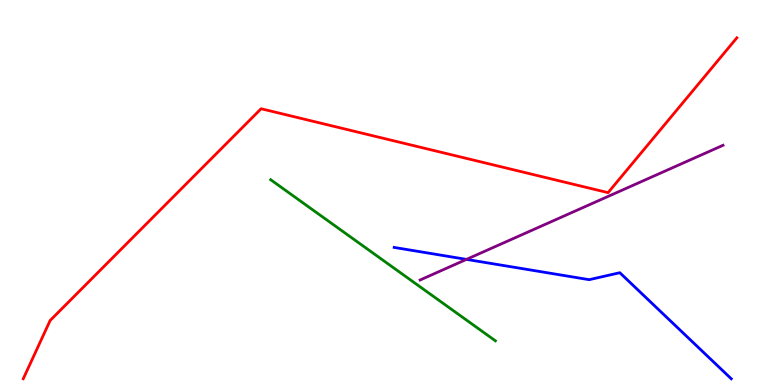[{'lines': ['blue', 'red'], 'intersections': []}, {'lines': ['green', 'red'], 'intersections': []}, {'lines': ['purple', 'red'], 'intersections': []}, {'lines': ['blue', 'green'], 'intersections': []}, {'lines': ['blue', 'purple'], 'intersections': [{'x': 6.02, 'y': 3.26}]}, {'lines': ['green', 'purple'], 'intersections': []}]